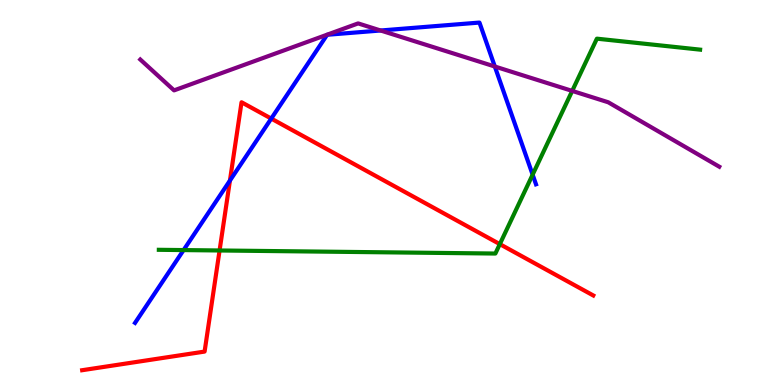[{'lines': ['blue', 'red'], 'intersections': [{'x': 2.97, 'y': 5.31}, {'x': 3.5, 'y': 6.92}]}, {'lines': ['green', 'red'], 'intersections': [{'x': 2.83, 'y': 3.49}, {'x': 6.45, 'y': 3.66}]}, {'lines': ['purple', 'red'], 'intersections': []}, {'lines': ['blue', 'green'], 'intersections': [{'x': 2.37, 'y': 3.5}, {'x': 6.87, 'y': 5.46}]}, {'lines': ['blue', 'purple'], 'intersections': [{'x': 4.91, 'y': 9.21}, {'x': 6.38, 'y': 8.27}]}, {'lines': ['green', 'purple'], 'intersections': [{'x': 7.38, 'y': 7.64}]}]